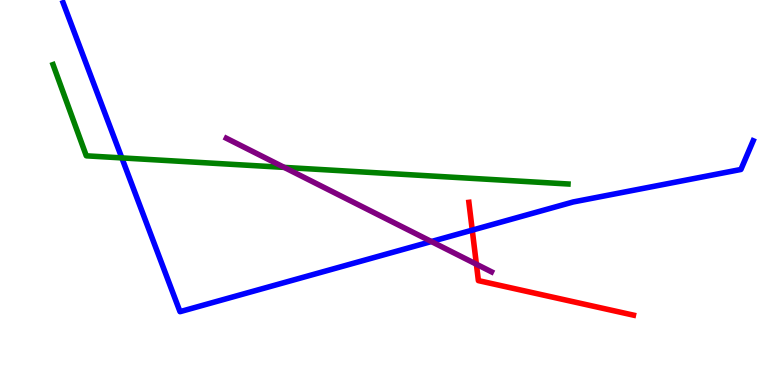[{'lines': ['blue', 'red'], 'intersections': [{'x': 6.09, 'y': 4.02}]}, {'lines': ['green', 'red'], 'intersections': []}, {'lines': ['purple', 'red'], 'intersections': [{'x': 6.15, 'y': 3.14}]}, {'lines': ['blue', 'green'], 'intersections': [{'x': 1.57, 'y': 5.9}]}, {'lines': ['blue', 'purple'], 'intersections': [{'x': 5.57, 'y': 3.73}]}, {'lines': ['green', 'purple'], 'intersections': [{'x': 3.67, 'y': 5.65}]}]